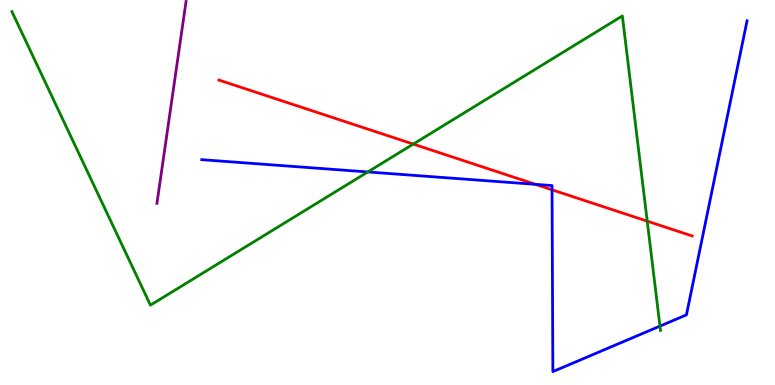[{'lines': ['blue', 'red'], 'intersections': [{'x': 6.91, 'y': 5.21}, {'x': 7.12, 'y': 5.07}]}, {'lines': ['green', 'red'], 'intersections': [{'x': 5.33, 'y': 6.26}, {'x': 8.35, 'y': 4.26}]}, {'lines': ['purple', 'red'], 'intersections': []}, {'lines': ['blue', 'green'], 'intersections': [{'x': 4.75, 'y': 5.53}, {'x': 8.52, 'y': 1.53}]}, {'lines': ['blue', 'purple'], 'intersections': []}, {'lines': ['green', 'purple'], 'intersections': []}]